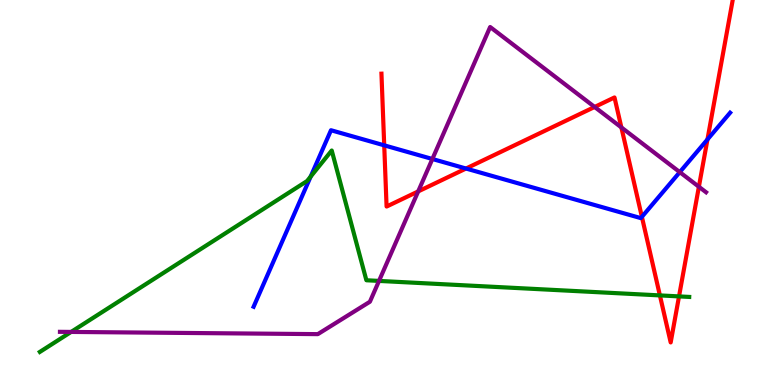[{'lines': ['blue', 'red'], 'intersections': [{'x': 4.96, 'y': 6.23}, {'x': 6.01, 'y': 5.62}, {'x': 8.28, 'y': 4.37}, {'x': 9.13, 'y': 6.38}]}, {'lines': ['green', 'red'], 'intersections': [{'x': 8.51, 'y': 2.33}, {'x': 8.76, 'y': 2.3}]}, {'lines': ['purple', 'red'], 'intersections': [{'x': 5.4, 'y': 5.03}, {'x': 7.67, 'y': 7.22}, {'x': 8.02, 'y': 6.69}, {'x': 9.02, 'y': 5.15}]}, {'lines': ['blue', 'green'], 'intersections': [{'x': 4.01, 'y': 5.41}]}, {'lines': ['blue', 'purple'], 'intersections': [{'x': 5.58, 'y': 5.87}, {'x': 8.77, 'y': 5.53}]}, {'lines': ['green', 'purple'], 'intersections': [{'x': 0.918, 'y': 1.38}, {'x': 4.89, 'y': 2.7}]}]